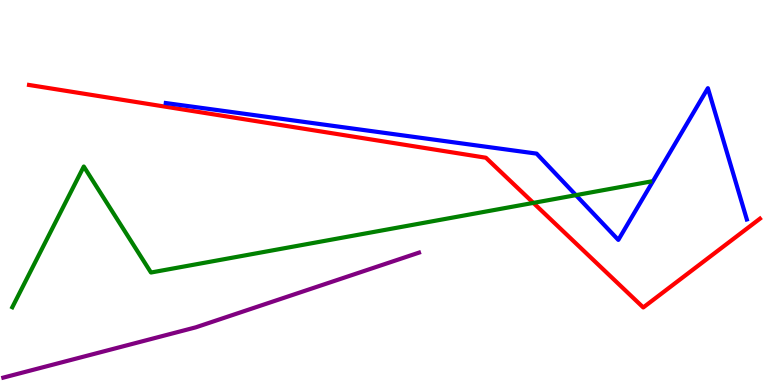[{'lines': ['blue', 'red'], 'intersections': []}, {'lines': ['green', 'red'], 'intersections': [{'x': 6.88, 'y': 4.73}]}, {'lines': ['purple', 'red'], 'intersections': []}, {'lines': ['blue', 'green'], 'intersections': [{'x': 7.43, 'y': 4.93}]}, {'lines': ['blue', 'purple'], 'intersections': []}, {'lines': ['green', 'purple'], 'intersections': []}]